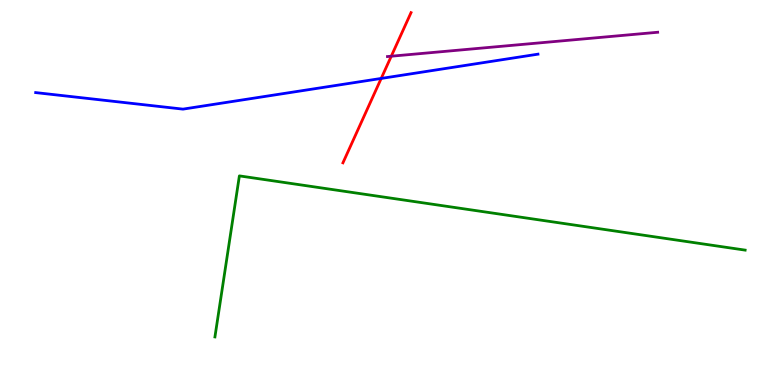[{'lines': ['blue', 'red'], 'intersections': [{'x': 4.92, 'y': 7.96}]}, {'lines': ['green', 'red'], 'intersections': []}, {'lines': ['purple', 'red'], 'intersections': [{'x': 5.05, 'y': 8.54}]}, {'lines': ['blue', 'green'], 'intersections': []}, {'lines': ['blue', 'purple'], 'intersections': []}, {'lines': ['green', 'purple'], 'intersections': []}]